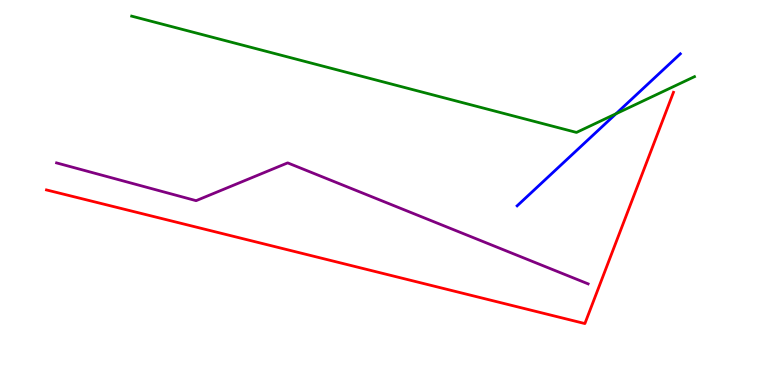[{'lines': ['blue', 'red'], 'intersections': []}, {'lines': ['green', 'red'], 'intersections': []}, {'lines': ['purple', 'red'], 'intersections': []}, {'lines': ['blue', 'green'], 'intersections': [{'x': 7.95, 'y': 7.05}]}, {'lines': ['blue', 'purple'], 'intersections': []}, {'lines': ['green', 'purple'], 'intersections': []}]